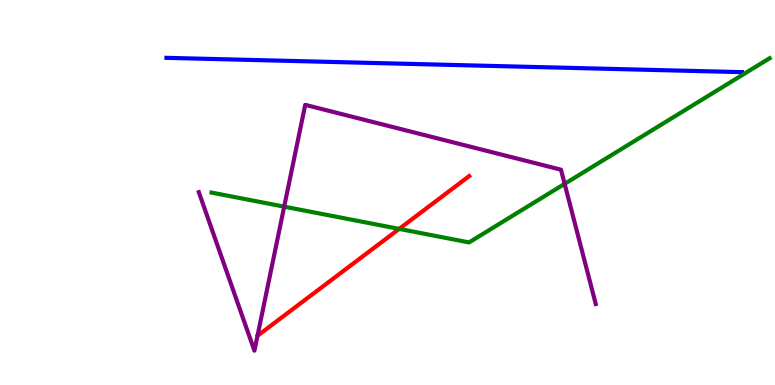[{'lines': ['blue', 'red'], 'intersections': []}, {'lines': ['green', 'red'], 'intersections': [{'x': 5.15, 'y': 4.05}]}, {'lines': ['purple', 'red'], 'intersections': []}, {'lines': ['blue', 'green'], 'intersections': []}, {'lines': ['blue', 'purple'], 'intersections': []}, {'lines': ['green', 'purple'], 'intersections': [{'x': 3.67, 'y': 4.63}, {'x': 7.29, 'y': 5.22}]}]